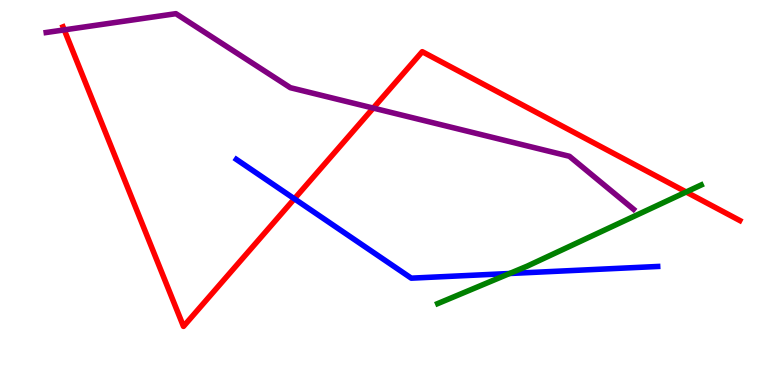[{'lines': ['blue', 'red'], 'intersections': [{'x': 3.8, 'y': 4.84}]}, {'lines': ['green', 'red'], 'intersections': [{'x': 8.85, 'y': 5.01}]}, {'lines': ['purple', 'red'], 'intersections': [{'x': 0.829, 'y': 9.22}, {'x': 4.82, 'y': 7.19}]}, {'lines': ['blue', 'green'], 'intersections': [{'x': 6.58, 'y': 2.9}]}, {'lines': ['blue', 'purple'], 'intersections': []}, {'lines': ['green', 'purple'], 'intersections': []}]